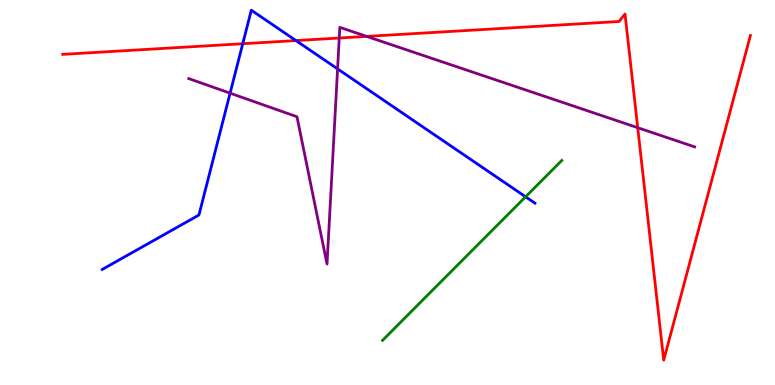[{'lines': ['blue', 'red'], 'intersections': [{'x': 3.13, 'y': 8.86}, {'x': 3.82, 'y': 8.95}]}, {'lines': ['green', 'red'], 'intersections': []}, {'lines': ['purple', 'red'], 'intersections': [{'x': 4.38, 'y': 9.01}, {'x': 4.73, 'y': 9.05}, {'x': 8.23, 'y': 6.68}]}, {'lines': ['blue', 'green'], 'intersections': [{'x': 6.78, 'y': 4.89}]}, {'lines': ['blue', 'purple'], 'intersections': [{'x': 2.97, 'y': 7.58}, {'x': 4.36, 'y': 8.21}]}, {'lines': ['green', 'purple'], 'intersections': []}]